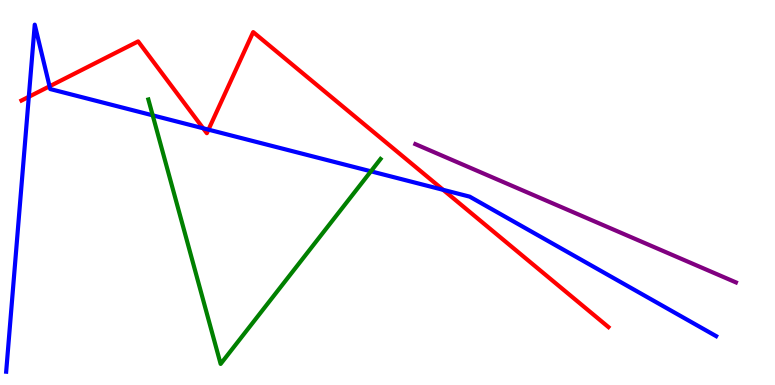[{'lines': ['blue', 'red'], 'intersections': [{'x': 0.372, 'y': 7.49}, {'x': 0.64, 'y': 7.76}, {'x': 2.62, 'y': 6.67}, {'x': 2.69, 'y': 6.63}, {'x': 5.72, 'y': 5.07}]}, {'lines': ['green', 'red'], 'intersections': []}, {'lines': ['purple', 'red'], 'intersections': []}, {'lines': ['blue', 'green'], 'intersections': [{'x': 1.97, 'y': 7.0}, {'x': 4.79, 'y': 5.55}]}, {'lines': ['blue', 'purple'], 'intersections': []}, {'lines': ['green', 'purple'], 'intersections': []}]